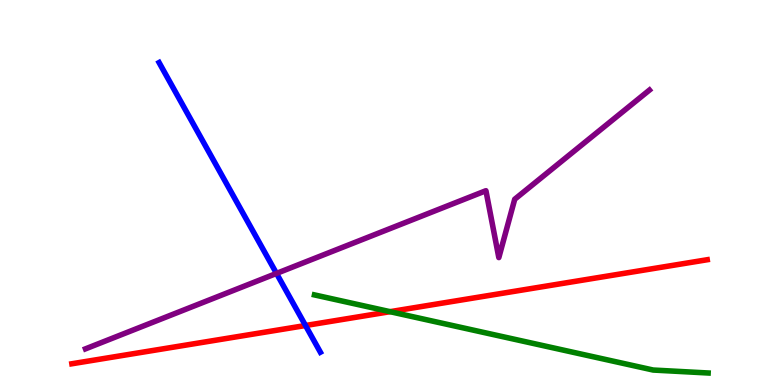[{'lines': ['blue', 'red'], 'intersections': [{'x': 3.94, 'y': 1.55}]}, {'lines': ['green', 'red'], 'intersections': [{'x': 5.03, 'y': 1.9}]}, {'lines': ['purple', 'red'], 'intersections': []}, {'lines': ['blue', 'green'], 'intersections': []}, {'lines': ['blue', 'purple'], 'intersections': [{'x': 3.57, 'y': 2.9}]}, {'lines': ['green', 'purple'], 'intersections': []}]